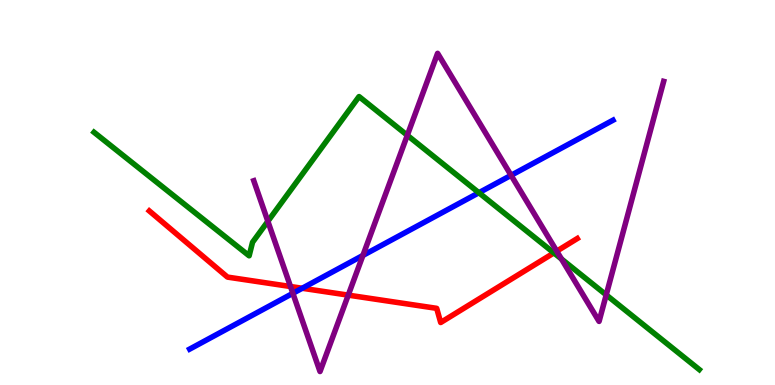[{'lines': ['blue', 'red'], 'intersections': [{'x': 3.9, 'y': 2.51}]}, {'lines': ['green', 'red'], 'intersections': [{'x': 7.15, 'y': 3.43}]}, {'lines': ['purple', 'red'], 'intersections': [{'x': 3.75, 'y': 2.56}, {'x': 4.49, 'y': 2.33}, {'x': 7.18, 'y': 3.48}]}, {'lines': ['blue', 'green'], 'intersections': [{'x': 6.18, 'y': 4.99}]}, {'lines': ['blue', 'purple'], 'intersections': [{'x': 3.78, 'y': 2.38}, {'x': 4.68, 'y': 3.37}, {'x': 6.59, 'y': 5.45}]}, {'lines': ['green', 'purple'], 'intersections': [{'x': 3.46, 'y': 4.25}, {'x': 5.26, 'y': 6.49}, {'x': 7.24, 'y': 3.27}, {'x': 7.82, 'y': 2.34}]}]